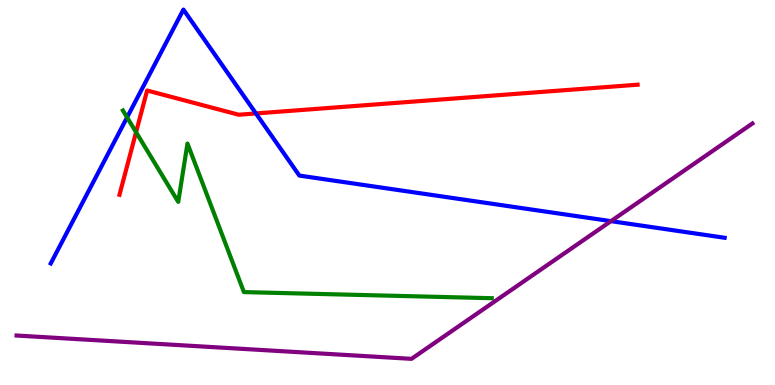[{'lines': ['blue', 'red'], 'intersections': [{'x': 3.3, 'y': 7.05}]}, {'lines': ['green', 'red'], 'intersections': [{'x': 1.76, 'y': 6.57}]}, {'lines': ['purple', 'red'], 'intersections': []}, {'lines': ['blue', 'green'], 'intersections': [{'x': 1.64, 'y': 6.95}]}, {'lines': ['blue', 'purple'], 'intersections': [{'x': 7.88, 'y': 4.26}]}, {'lines': ['green', 'purple'], 'intersections': []}]